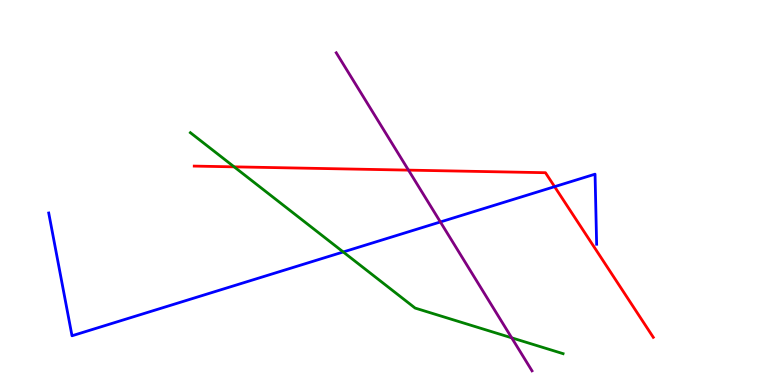[{'lines': ['blue', 'red'], 'intersections': [{'x': 7.16, 'y': 5.15}]}, {'lines': ['green', 'red'], 'intersections': [{'x': 3.02, 'y': 5.67}]}, {'lines': ['purple', 'red'], 'intersections': [{'x': 5.27, 'y': 5.58}]}, {'lines': ['blue', 'green'], 'intersections': [{'x': 4.43, 'y': 3.46}]}, {'lines': ['blue', 'purple'], 'intersections': [{'x': 5.68, 'y': 4.23}]}, {'lines': ['green', 'purple'], 'intersections': [{'x': 6.6, 'y': 1.23}]}]